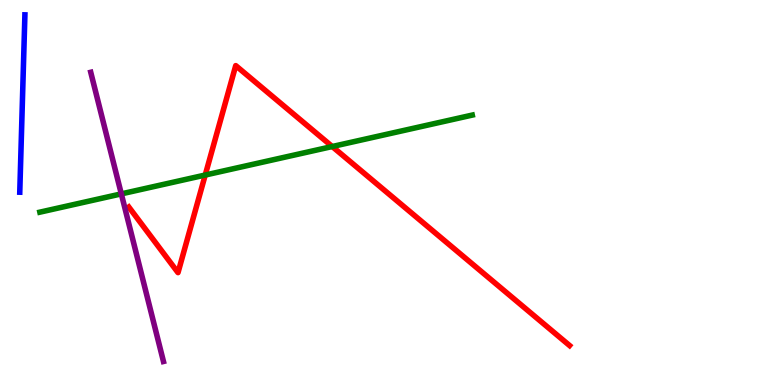[{'lines': ['blue', 'red'], 'intersections': []}, {'lines': ['green', 'red'], 'intersections': [{'x': 2.65, 'y': 5.45}, {'x': 4.29, 'y': 6.19}]}, {'lines': ['purple', 'red'], 'intersections': []}, {'lines': ['blue', 'green'], 'intersections': []}, {'lines': ['blue', 'purple'], 'intersections': []}, {'lines': ['green', 'purple'], 'intersections': [{'x': 1.57, 'y': 4.96}]}]